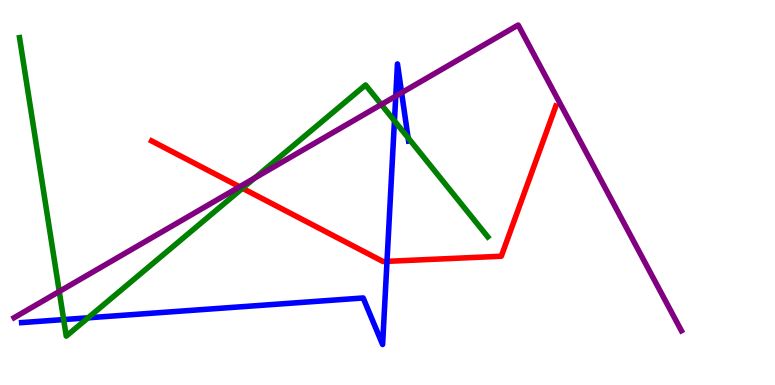[{'lines': ['blue', 'red'], 'intersections': [{'x': 4.99, 'y': 3.21}]}, {'lines': ['green', 'red'], 'intersections': [{'x': 3.13, 'y': 5.11}]}, {'lines': ['purple', 'red'], 'intersections': [{'x': 3.09, 'y': 5.15}]}, {'lines': ['blue', 'green'], 'intersections': [{'x': 0.821, 'y': 1.7}, {'x': 1.14, 'y': 1.75}, {'x': 5.09, 'y': 6.86}, {'x': 5.27, 'y': 6.42}]}, {'lines': ['blue', 'purple'], 'intersections': [{'x': 5.11, 'y': 7.5}, {'x': 5.18, 'y': 7.59}]}, {'lines': ['green', 'purple'], 'intersections': [{'x': 0.765, 'y': 2.43}, {'x': 3.29, 'y': 5.38}, {'x': 4.92, 'y': 7.29}]}]